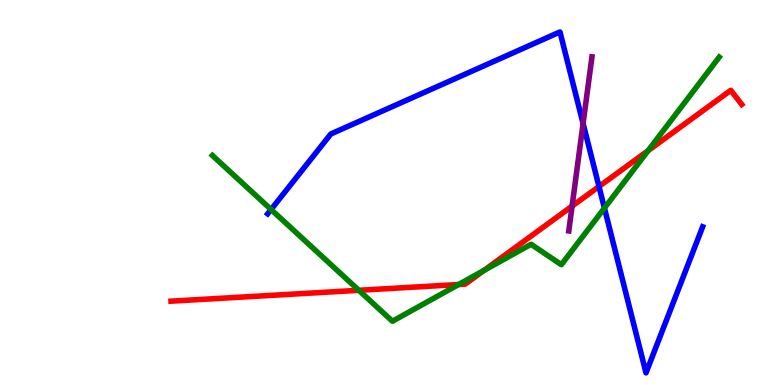[{'lines': ['blue', 'red'], 'intersections': [{'x': 7.73, 'y': 5.16}]}, {'lines': ['green', 'red'], 'intersections': [{'x': 4.63, 'y': 2.46}, {'x': 5.92, 'y': 2.61}, {'x': 6.25, 'y': 2.98}, {'x': 8.36, 'y': 6.09}]}, {'lines': ['purple', 'red'], 'intersections': [{'x': 7.38, 'y': 4.65}]}, {'lines': ['blue', 'green'], 'intersections': [{'x': 3.5, 'y': 4.56}, {'x': 7.8, 'y': 4.6}]}, {'lines': ['blue', 'purple'], 'intersections': [{'x': 7.52, 'y': 6.79}]}, {'lines': ['green', 'purple'], 'intersections': []}]